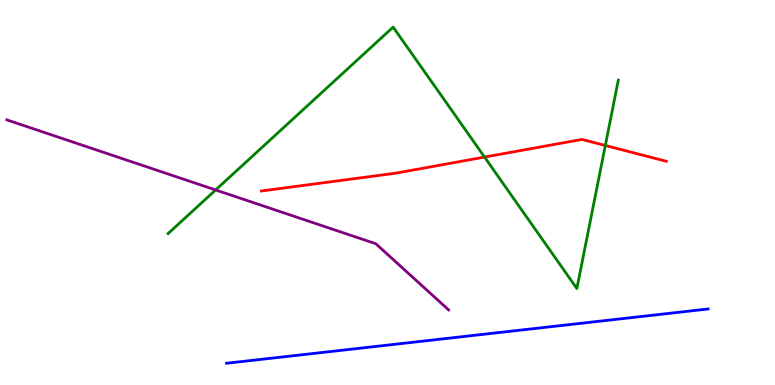[{'lines': ['blue', 'red'], 'intersections': []}, {'lines': ['green', 'red'], 'intersections': [{'x': 6.25, 'y': 5.92}, {'x': 7.81, 'y': 6.22}]}, {'lines': ['purple', 'red'], 'intersections': []}, {'lines': ['blue', 'green'], 'intersections': []}, {'lines': ['blue', 'purple'], 'intersections': []}, {'lines': ['green', 'purple'], 'intersections': [{'x': 2.78, 'y': 5.07}]}]